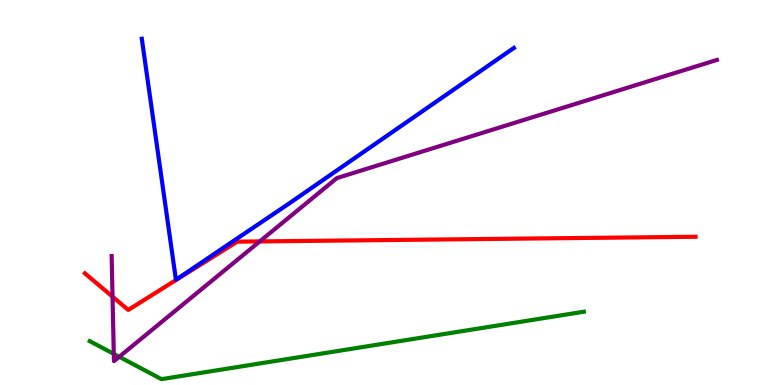[{'lines': ['blue', 'red'], 'intersections': []}, {'lines': ['green', 'red'], 'intersections': []}, {'lines': ['purple', 'red'], 'intersections': [{'x': 1.45, 'y': 2.29}, {'x': 3.35, 'y': 3.73}]}, {'lines': ['blue', 'green'], 'intersections': []}, {'lines': ['blue', 'purple'], 'intersections': []}, {'lines': ['green', 'purple'], 'intersections': [{'x': 1.47, 'y': 0.808}, {'x': 1.54, 'y': 0.733}]}]